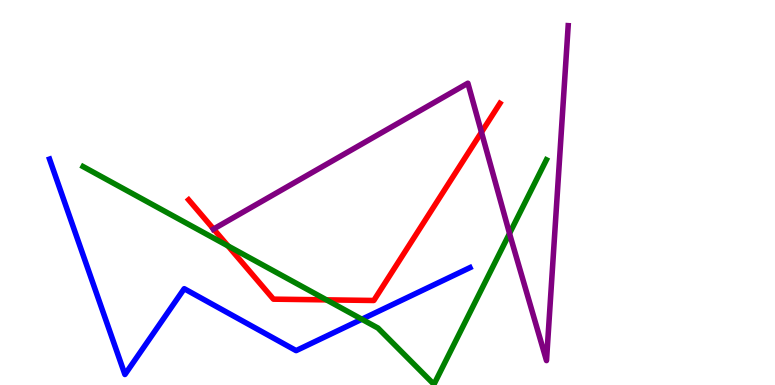[{'lines': ['blue', 'red'], 'intersections': []}, {'lines': ['green', 'red'], 'intersections': [{'x': 2.94, 'y': 3.61}, {'x': 4.21, 'y': 2.21}]}, {'lines': ['purple', 'red'], 'intersections': [{'x': 2.76, 'y': 4.05}, {'x': 6.21, 'y': 6.57}]}, {'lines': ['blue', 'green'], 'intersections': [{'x': 4.67, 'y': 1.71}]}, {'lines': ['blue', 'purple'], 'intersections': []}, {'lines': ['green', 'purple'], 'intersections': [{'x': 6.57, 'y': 3.94}]}]